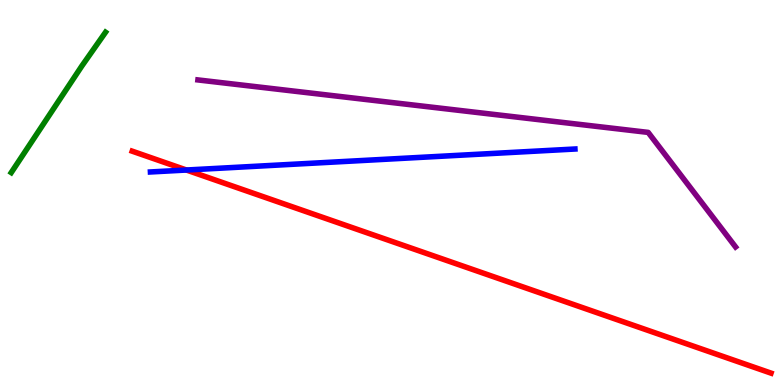[{'lines': ['blue', 'red'], 'intersections': [{'x': 2.41, 'y': 5.58}]}, {'lines': ['green', 'red'], 'intersections': []}, {'lines': ['purple', 'red'], 'intersections': []}, {'lines': ['blue', 'green'], 'intersections': []}, {'lines': ['blue', 'purple'], 'intersections': []}, {'lines': ['green', 'purple'], 'intersections': []}]